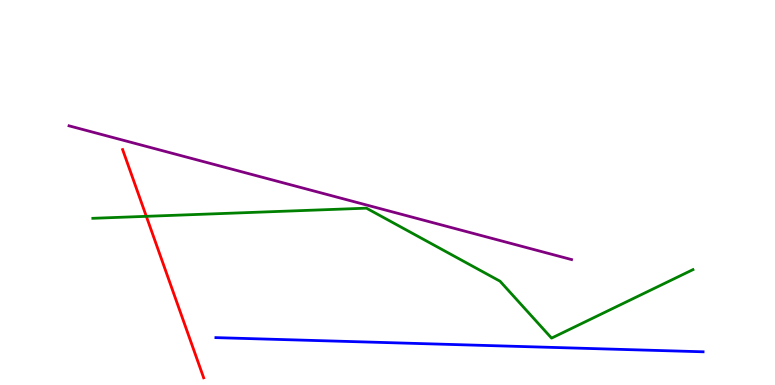[{'lines': ['blue', 'red'], 'intersections': []}, {'lines': ['green', 'red'], 'intersections': [{'x': 1.89, 'y': 4.38}]}, {'lines': ['purple', 'red'], 'intersections': []}, {'lines': ['blue', 'green'], 'intersections': []}, {'lines': ['blue', 'purple'], 'intersections': []}, {'lines': ['green', 'purple'], 'intersections': []}]